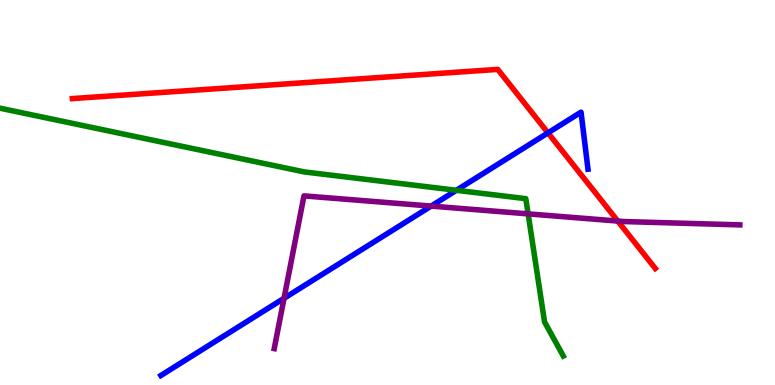[{'lines': ['blue', 'red'], 'intersections': [{'x': 7.07, 'y': 6.55}]}, {'lines': ['green', 'red'], 'intersections': []}, {'lines': ['purple', 'red'], 'intersections': [{'x': 7.97, 'y': 4.26}]}, {'lines': ['blue', 'green'], 'intersections': [{'x': 5.89, 'y': 5.06}]}, {'lines': ['blue', 'purple'], 'intersections': [{'x': 3.66, 'y': 2.25}, {'x': 5.56, 'y': 4.65}]}, {'lines': ['green', 'purple'], 'intersections': [{'x': 6.81, 'y': 4.44}]}]